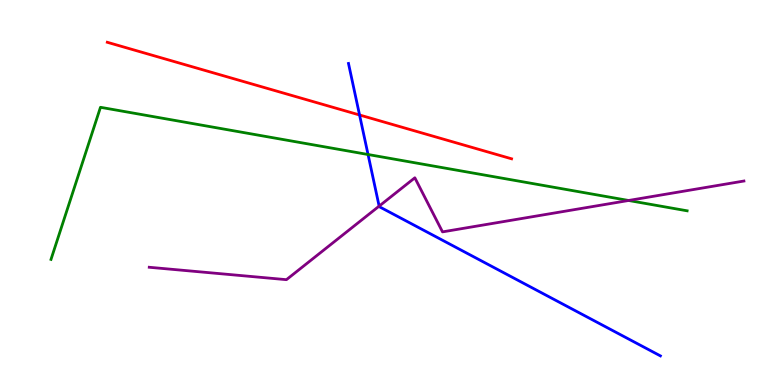[{'lines': ['blue', 'red'], 'intersections': [{'x': 4.64, 'y': 7.01}]}, {'lines': ['green', 'red'], 'intersections': []}, {'lines': ['purple', 'red'], 'intersections': []}, {'lines': ['blue', 'green'], 'intersections': [{'x': 4.75, 'y': 5.99}]}, {'lines': ['blue', 'purple'], 'intersections': [{'x': 4.89, 'y': 4.65}]}, {'lines': ['green', 'purple'], 'intersections': [{'x': 8.11, 'y': 4.79}]}]